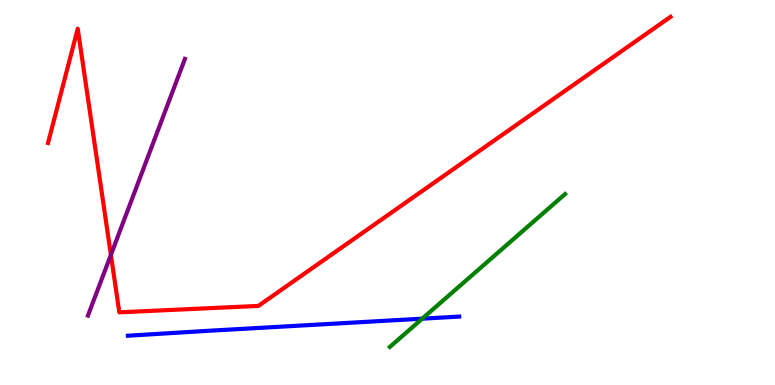[{'lines': ['blue', 'red'], 'intersections': []}, {'lines': ['green', 'red'], 'intersections': []}, {'lines': ['purple', 'red'], 'intersections': [{'x': 1.43, 'y': 3.38}]}, {'lines': ['blue', 'green'], 'intersections': [{'x': 5.45, 'y': 1.72}]}, {'lines': ['blue', 'purple'], 'intersections': []}, {'lines': ['green', 'purple'], 'intersections': []}]